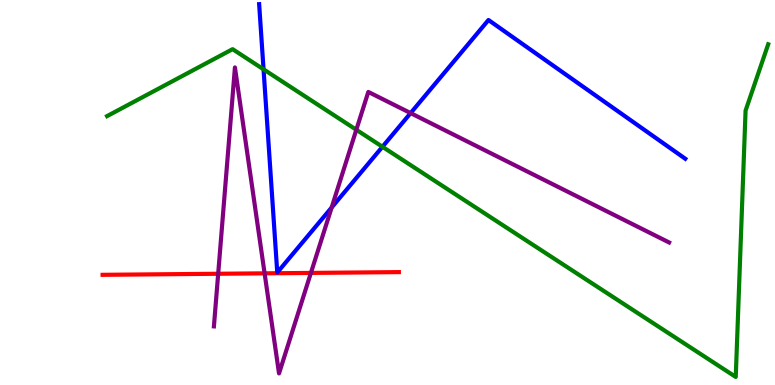[{'lines': ['blue', 'red'], 'intersections': []}, {'lines': ['green', 'red'], 'intersections': []}, {'lines': ['purple', 'red'], 'intersections': [{'x': 2.82, 'y': 2.89}, {'x': 3.41, 'y': 2.9}, {'x': 4.01, 'y': 2.91}]}, {'lines': ['blue', 'green'], 'intersections': [{'x': 3.4, 'y': 8.2}, {'x': 4.93, 'y': 6.19}]}, {'lines': ['blue', 'purple'], 'intersections': [{'x': 4.28, 'y': 4.61}, {'x': 5.3, 'y': 7.06}]}, {'lines': ['green', 'purple'], 'intersections': [{'x': 4.6, 'y': 6.63}]}]